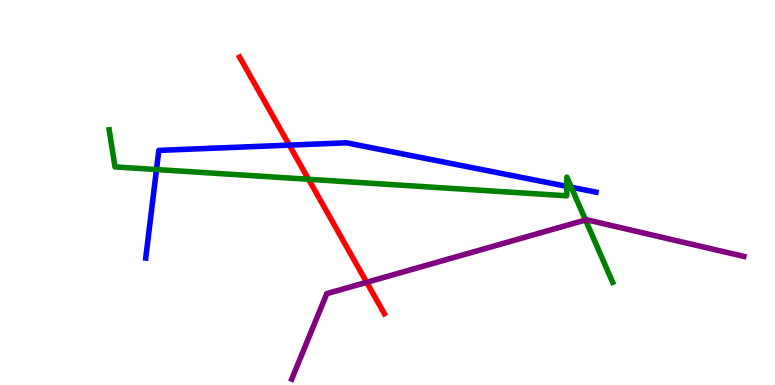[{'lines': ['blue', 'red'], 'intersections': [{'x': 3.73, 'y': 6.23}]}, {'lines': ['green', 'red'], 'intersections': [{'x': 3.98, 'y': 5.34}]}, {'lines': ['purple', 'red'], 'intersections': [{'x': 4.73, 'y': 2.67}]}, {'lines': ['blue', 'green'], 'intersections': [{'x': 2.02, 'y': 5.6}, {'x': 7.31, 'y': 5.16}, {'x': 7.37, 'y': 5.14}]}, {'lines': ['blue', 'purple'], 'intersections': []}, {'lines': ['green', 'purple'], 'intersections': [{'x': 7.56, 'y': 4.29}]}]